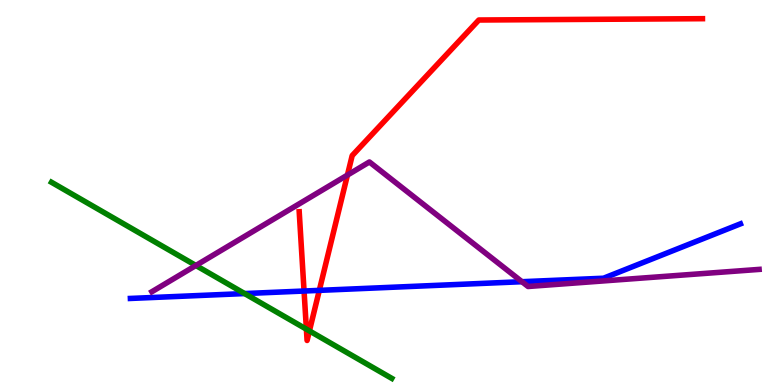[{'lines': ['blue', 'red'], 'intersections': [{'x': 3.92, 'y': 2.44}, {'x': 4.12, 'y': 2.46}]}, {'lines': ['green', 'red'], 'intersections': [{'x': 3.95, 'y': 1.45}, {'x': 3.99, 'y': 1.41}]}, {'lines': ['purple', 'red'], 'intersections': [{'x': 4.48, 'y': 5.45}]}, {'lines': ['blue', 'green'], 'intersections': [{'x': 3.16, 'y': 2.37}]}, {'lines': ['blue', 'purple'], 'intersections': [{'x': 6.74, 'y': 2.68}]}, {'lines': ['green', 'purple'], 'intersections': [{'x': 2.53, 'y': 3.1}]}]